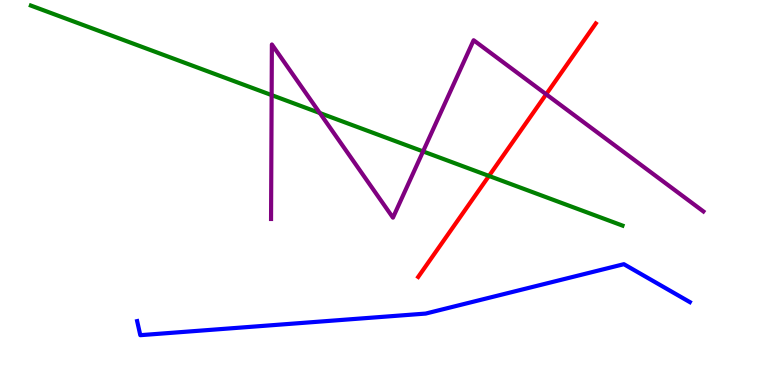[{'lines': ['blue', 'red'], 'intersections': []}, {'lines': ['green', 'red'], 'intersections': [{'x': 6.31, 'y': 5.43}]}, {'lines': ['purple', 'red'], 'intersections': [{'x': 7.05, 'y': 7.55}]}, {'lines': ['blue', 'green'], 'intersections': []}, {'lines': ['blue', 'purple'], 'intersections': []}, {'lines': ['green', 'purple'], 'intersections': [{'x': 3.51, 'y': 7.53}, {'x': 4.13, 'y': 7.06}, {'x': 5.46, 'y': 6.07}]}]